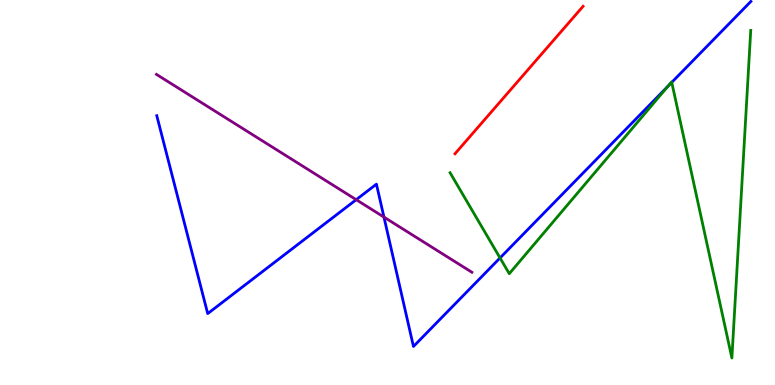[{'lines': ['blue', 'red'], 'intersections': []}, {'lines': ['green', 'red'], 'intersections': []}, {'lines': ['purple', 'red'], 'intersections': []}, {'lines': ['blue', 'green'], 'intersections': [{'x': 6.45, 'y': 3.3}, {'x': 8.62, 'y': 7.76}, {'x': 8.67, 'y': 7.86}]}, {'lines': ['blue', 'purple'], 'intersections': [{'x': 4.6, 'y': 4.81}, {'x': 4.95, 'y': 4.36}]}, {'lines': ['green', 'purple'], 'intersections': []}]